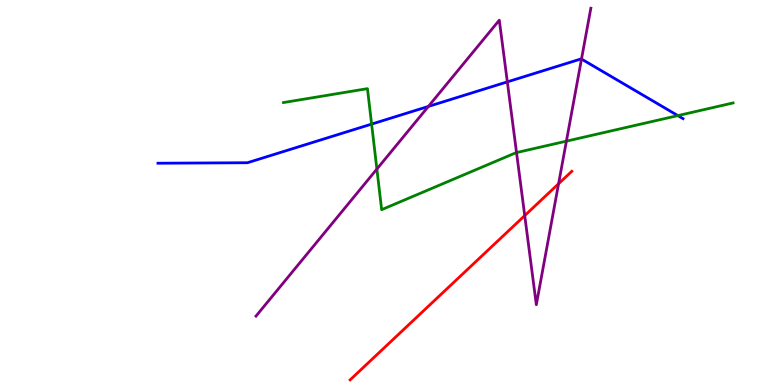[{'lines': ['blue', 'red'], 'intersections': []}, {'lines': ['green', 'red'], 'intersections': []}, {'lines': ['purple', 'red'], 'intersections': [{'x': 6.77, 'y': 4.4}, {'x': 7.21, 'y': 5.23}]}, {'lines': ['blue', 'green'], 'intersections': [{'x': 4.79, 'y': 6.78}, {'x': 8.75, 'y': 7.0}]}, {'lines': ['blue', 'purple'], 'intersections': [{'x': 5.53, 'y': 7.24}, {'x': 6.55, 'y': 7.87}, {'x': 7.5, 'y': 8.47}]}, {'lines': ['green', 'purple'], 'intersections': [{'x': 4.86, 'y': 5.61}, {'x': 6.66, 'y': 6.04}, {'x': 7.31, 'y': 6.33}]}]